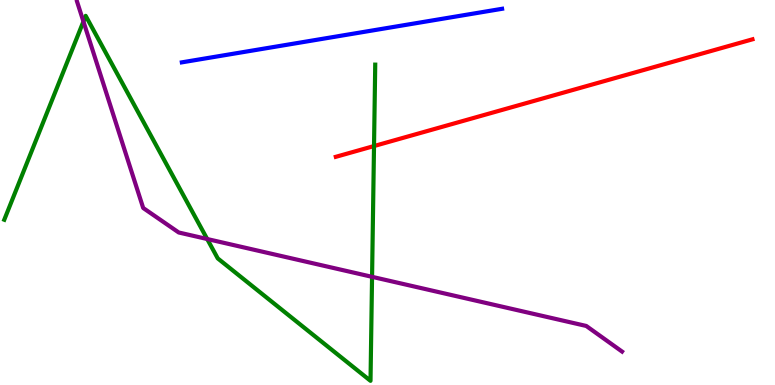[{'lines': ['blue', 'red'], 'intersections': []}, {'lines': ['green', 'red'], 'intersections': [{'x': 4.83, 'y': 6.21}]}, {'lines': ['purple', 'red'], 'intersections': []}, {'lines': ['blue', 'green'], 'intersections': []}, {'lines': ['blue', 'purple'], 'intersections': []}, {'lines': ['green', 'purple'], 'intersections': [{'x': 1.08, 'y': 9.44}, {'x': 2.67, 'y': 3.79}, {'x': 4.8, 'y': 2.81}]}]